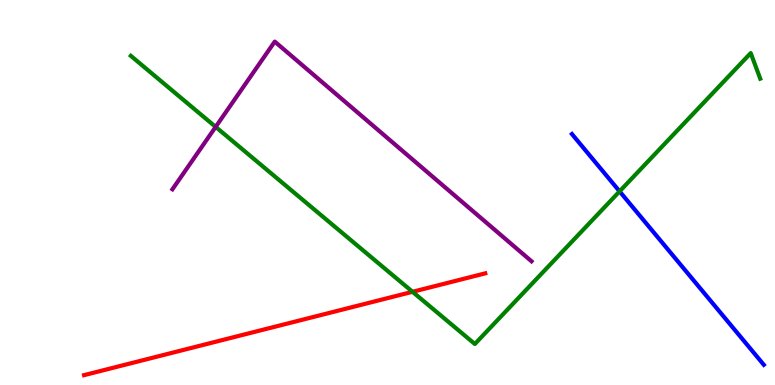[{'lines': ['blue', 'red'], 'intersections': []}, {'lines': ['green', 'red'], 'intersections': [{'x': 5.32, 'y': 2.42}]}, {'lines': ['purple', 'red'], 'intersections': []}, {'lines': ['blue', 'green'], 'intersections': [{'x': 7.99, 'y': 5.03}]}, {'lines': ['blue', 'purple'], 'intersections': []}, {'lines': ['green', 'purple'], 'intersections': [{'x': 2.78, 'y': 6.7}]}]